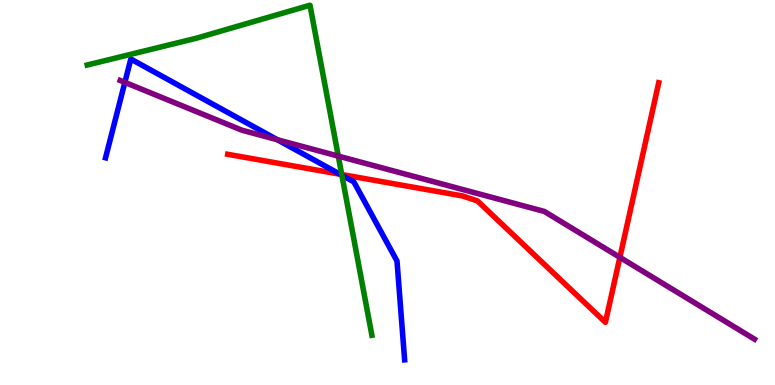[{'lines': ['blue', 'red'], 'intersections': [{'x': 4.39, 'y': 5.48}]}, {'lines': ['green', 'red'], 'intersections': [{'x': 4.41, 'y': 5.47}]}, {'lines': ['purple', 'red'], 'intersections': [{'x': 8.0, 'y': 3.32}]}, {'lines': ['blue', 'green'], 'intersections': [{'x': 4.41, 'y': 5.45}]}, {'lines': ['blue', 'purple'], 'intersections': [{'x': 1.61, 'y': 7.86}, {'x': 3.58, 'y': 6.37}]}, {'lines': ['green', 'purple'], 'intersections': [{'x': 4.37, 'y': 5.95}]}]